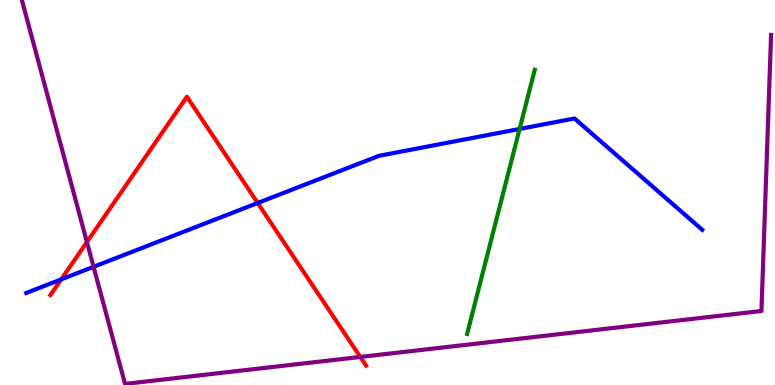[{'lines': ['blue', 'red'], 'intersections': [{'x': 0.79, 'y': 2.74}, {'x': 3.33, 'y': 4.73}]}, {'lines': ['green', 'red'], 'intersections': []}, {'lines': ['purple', 'red'], 'intersections': [{'x': 1.12, 'y': 3.71}, {'x': 4.65, 'y': 0.729}]}, {'lines': ['blue', 'green'], 'intersections': [{'x': 6.7, 'y': 6.65}]}, {'lines': ['blue', 'purple'], 'intersections': [{'x': 1.21, 'y': 3.07}]}, {'lines': ['green', 'purple'], 'intersections': []}]